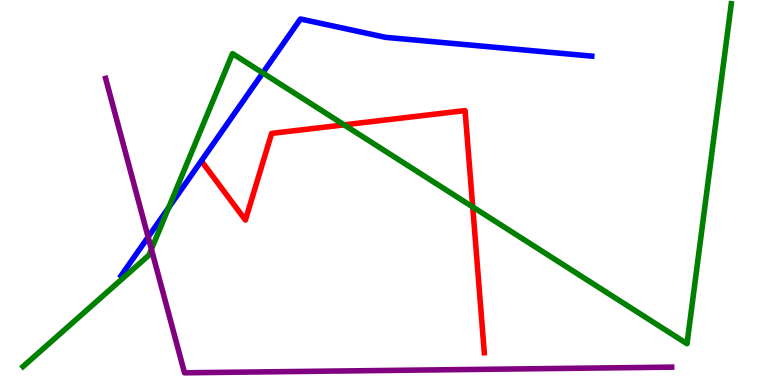[{'lines': ['blue', 'red'], 'intersections': []}, {'lines': ['green', 'red'], 'intersections': [{'x': 4.44, 'y': 6.76}, {'x': 6.1, 'y': 4.62}]}, {'lines': ['purple', 'red'], 'intersections': []}, {'lines': ['blue', 'green'], 'intersections': [{'x': 2.18, 'y': 4.61}, {'x': 3.39, 'y': 8.11}]}, {'lines': ['blue', 'purple'], 'intersections': [{'x': 1.91, 'y': 3.84}]}, {'lines': ['green', 'purple'], 'intersections': [{'x': 1.95, 'y': 3.53}]}]